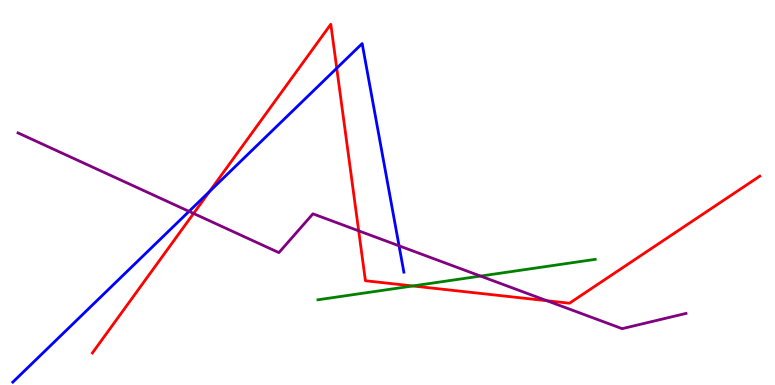[{'lines': ['blue', 'red'], 'intersections': [{'x': 2.7, 'y': 5.02}, {'x': 4.35, 'y': 8.23}]}, {'lines': ['green', 'red'], 'intersections': [{'x': 5.33, 'y': 2.57}]}, {'lines': ['purple', 'red'], 'intersections': [{'x': 2.5, 'y': 4.46}, {'x': 4.63, 'y': 4.0}, {'x': 7.06, 'y': 2.19}]}, {'lines': ['blue', 'green'], 'intersections': []}, {'lines': ['blue', 'purple'], 'intersections': [{'x': 2.44, 'y': 4.51}, {'x': 5.15, 'y': 3.62}]}, {'lines': ['green', 'purple'], 'intersections': [{'x': 6.2, 'y': 2.83}]}]